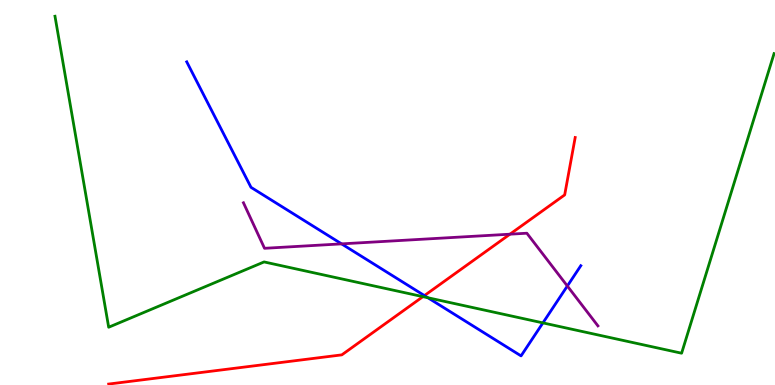[{'lines': ['blue', 'red'], 'intersections': [{'x': 5.48, 'y': 2.32}]}, {'lines': ['green', 'red'], 'intersections': [{'x': 5.46, 'y': 2.29}]}, {'lines': ['purple', 'red'], 'intersections': [{'x': 6.58, 'y': 3.92}]}, {'lines': ['blue', 'green'], 'intersections': [{'x': 5.52, 'y': 2.27}, {'x': 7.01, 'y': 1.61}]}, {'lines': ['blue', 'purple'], 'intersections': [{'x': 4.41, 'y': 3.67}, {'x': 7.32, 'y': 2.57}]}, {'lines': ['green', 'purple'], 'intersections': []}]